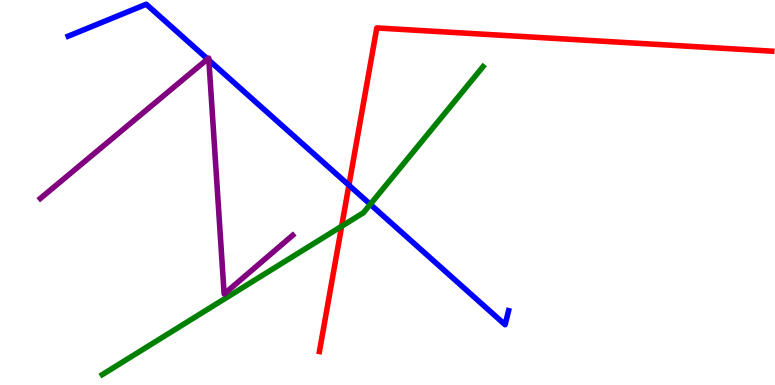[{'lines': ['blue', 'red'], 'intersections': [{'x': 4.5, 'y': 5.19}]}, {'lines': ['green', 'red'], 'intersections': [{'x': 4.41, 'y': 4.12}]}, {'lines': ['purple', 'red'], 'intersections': []}, {'lines': ['blue', 'green'], 'intersections': [{'x': 4.78, 'y': 4.69}]}, {'lines': ['blue', 'purple'], 'intersections': [{'x': 2.68, 'y': 8.47}, {'x': 2.7, 'y': 8.44}]}, {'lines': ['green', 'purple'], 'intersections': []}]